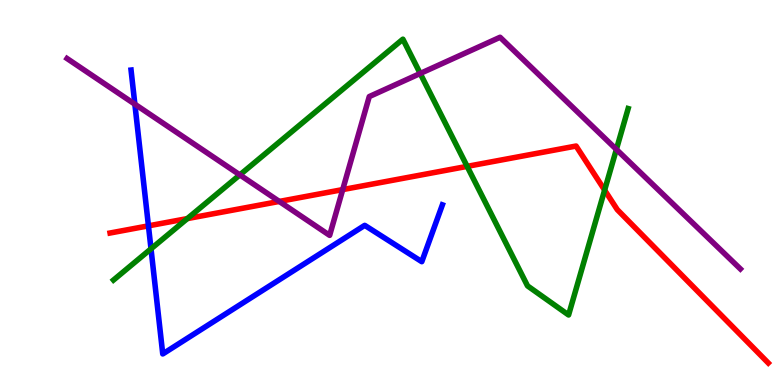[{'lines': ['blue', 'red'], 'intersections': [{'x': 1.92, 'y': 4.13}]}, {'lines': ['green', 'red'], 'intersections': [{'x': 2.42, 'y': 4.32}, {'x': 6.03, 'y': 5.68}, {'x': 7.8, 'y': 5.06}]}, {'lines': ['purple', 'red'], 'intersections': [{'x': 3.6, 'y': 4.77}, {'x': 4.42, 'y': 5.08}]}, {'lines': ['blue', 'green'], 'intersections': [{'x': 1.95, 'y': 3.54}]}, {'lines': ['blue', 'purple'], 'intersections': [{'x': 1.74, 'y': 7.29}]}, {'lines': ['green', 'purple'], 'intersections': [{'x': 3.09, 'y': 5.46}, {'x': 5.42, 'y': 8.09}, {'x': 7.95, 'y': 6.12}]}]